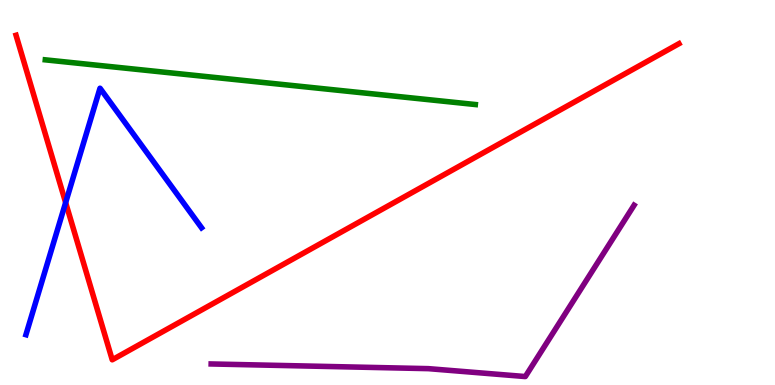[{'lines': ['blue', 'red'], 'intersections': [{'x': 0.847, 'y': 4.74}]}, {'lines': ['green', 'red'], 'intersections': []}, {'lines': ['purple', 'red'], 'intersections': []}, {'lines': ['blue', 'green'], 'intersections': []}, {'lines': ['blue', 'purple'], 'intersections': []}, {'lines': ['green', 'purple'], 'intersections': []}]